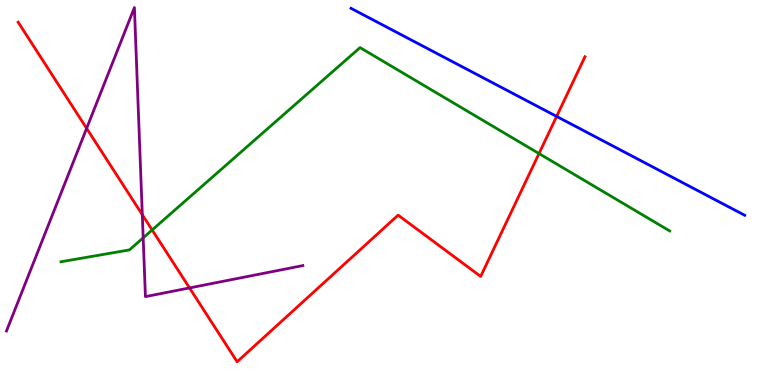[{'lines': ['blue', 'red'], 'intersections': [{'x': 7.18, 'y': 6.98}]}, {'lines': ['green', 'red'], 'intersections': [{'x': 1.96, 'y': 4.03}, {'x': 6.95, 'y': 6.01}]}, {'lines': ['purple', 'red'], 'intersections': [{'x': 1.12, 'y': 6.67}, {'x': 1.84, 'y': 4.42}, {'x': 2.45, 'y': 2.52}]}, {'lines': ['blue', 'green'], 'intersections': []}, {'lines': ['blue', 'purple'], 'intersections': []}, {'lines': ['green', 'purple'], 'intersections': [{'x': 1.85, 'y': 3.82}]}]